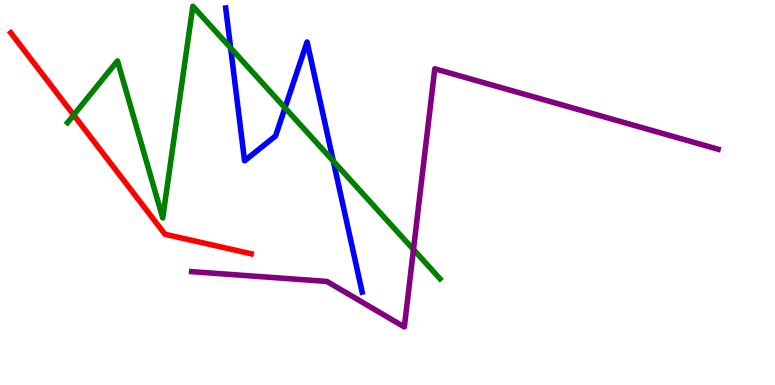[{'lines': ['blue', 'red'], 'intersections': []}, {'lines': ['green', 'red'], 'intersections': [{'x': 0.951, 'y': 7.01}]}, {'lines': ['purple', 'red'], 'intersections': []}, {'lines': ['blue', 'green'], 'intersections': [{'x': 2.98, 'y': 8.76}, {'x': 3.68, 'y': 7.2}, {'x': 4.3, 'y': 5.81}]}, {'lines': ['blue', 'purple'], 'intersections': []}, {'lines': ['green', 'purple'], 'intersections': [{'x': 5.34, 'y': 3.52}]}]